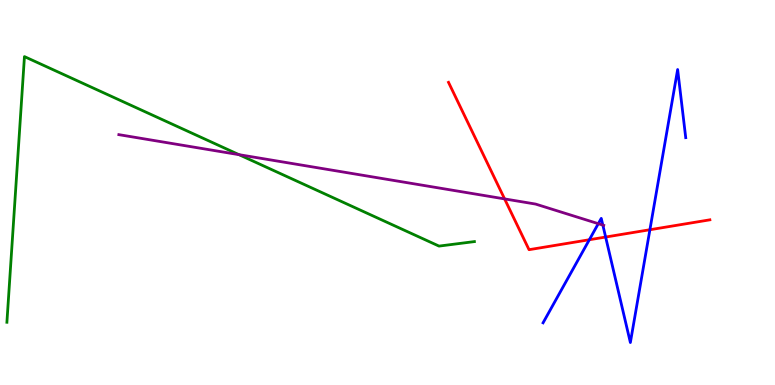[{'lines': ['blue', 'red'], 'intersections': [{'x': 7.6, 'y': 3.77}, {'x': 7.81, 'y': 3.84}, {'x': 8.39, 'y': 4.03}]}, {'lines': ['green', 'red'], 'intersections': []}, {'lines': ['purple', 'red'], 'intersections': [{'x': 6.51, 'y': 4.83}]}, {'lines': ['blue', 'green'], 'intersections': []}, {'lines': ['blue', 'purple'], 'intersections': [{'x': 7.72, 'y': 4.19}, {'x': 7.78, 'y': 4.15}]}, {'lines': ['green', 'purple'], 'intersections': [{'x': 3.08, 'y': 5.98}]}]